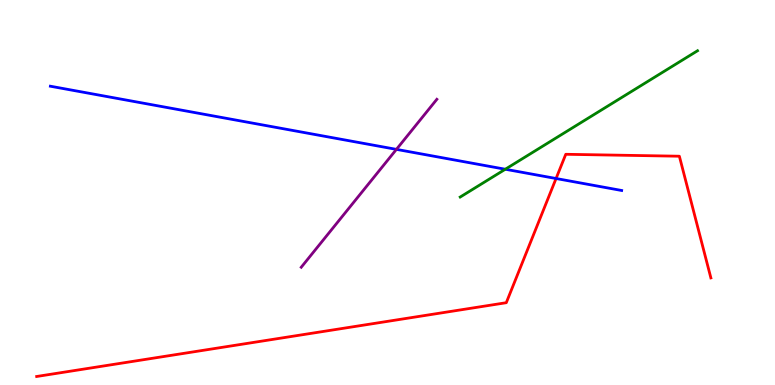[{'lines': ['blue', 'red'], 'intersections': [{'x': 7.18, 'y': 5.36}]}, {'lines': ['green', 'red'], 'intersections': []}, {'lines': ['purple', 'red'], 'intersections': []}, {'lines': ['blue', 'green'], 'intersections': [{'x': 6.52, 'y': 5.6}]}, {'lines': ['blue', 'purple'], 'intersections': [{'x': 5.12, 'y': 6.12}]}, {'lines': ['green', 'purple'], 'intersections': []}]